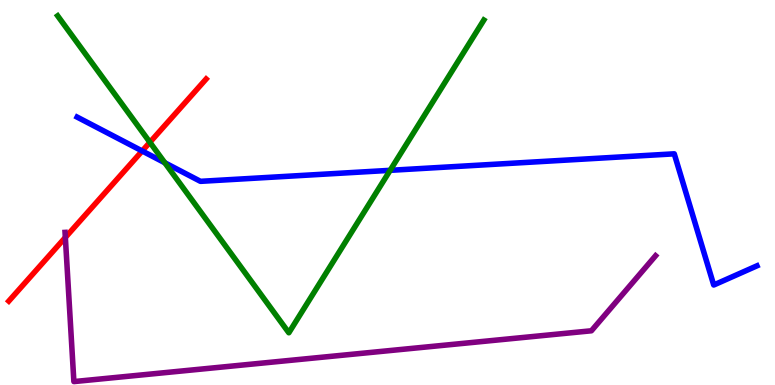[{'lines': ['blue', 'red'], 'intersections': [{'x': 1.83, 'y': 6.08}]}, {'lines': ['green', 'red'], 'intersections': [{'x': 1.93, 'y': 6.3}]}, {'lines': ['purple', 'red'], 'intersections': [{'x': 0.843, 'y': 3.83}]}, {'lines': ['blue', 'green'], 'intersections': [{'x': 2.13, 'y': 5.77}, {'x': 5.03, 'y': 5.58}]}, {'lines': ['blue', 'purple'], 'intersections': []}, {'lines': ['green', 'purple'], 'intersections': []}]